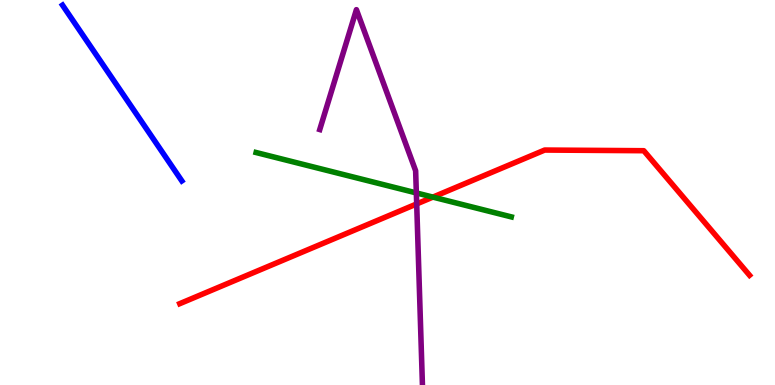[{'lines': ['blue', 'red'], 'intersections': []}, {'lines': ['green', 'red'], 'intersections': [{'x': 5.59, 'y': 4.88}]}, {'lines': ['purple', 'red'], 'intersections': [{'x': 5.38, 'y': 4.7}]}, {'lines': ['blue', 'green'], 'intersections': []}, {'lines': ['blue', 'purple'], 'intersections': []}, {'lines': ['green', 'purple'], 'intersections': [{'x': 5.37, 'y': 4.99}]}]